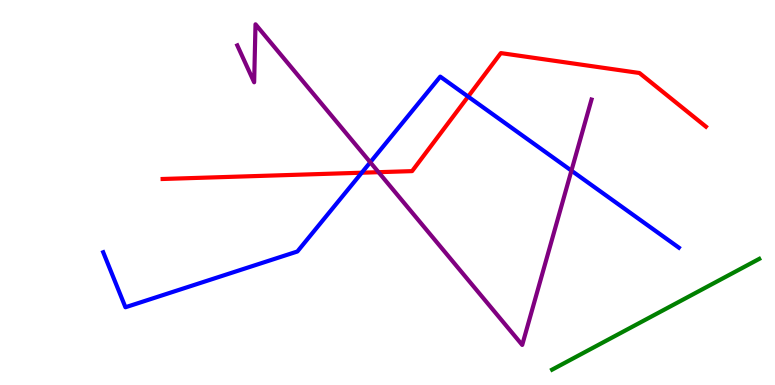[{'lines': ['blue', 'red'], 'intersections': [{'x': 4.67, 'y': 5.51}, {'x': 6.04, 'y': 7.49}]}, {'lines': ['green', 'red'], 'intersections': []}, {'lines': ['purple', 'red'], 'intersections': [{'x': 4.88, 'y': 5.53}]}, {'lines': ['blue', 'green'], 'intersections': []}, {'lines': ['blue', 'purple'], 'intersections': [{'x': 4.78, 'y': 5.79}, {'x': 7.37, 'y': 5.57}]}, {'lines': ['green', 'purple'], 'intersections': []}]